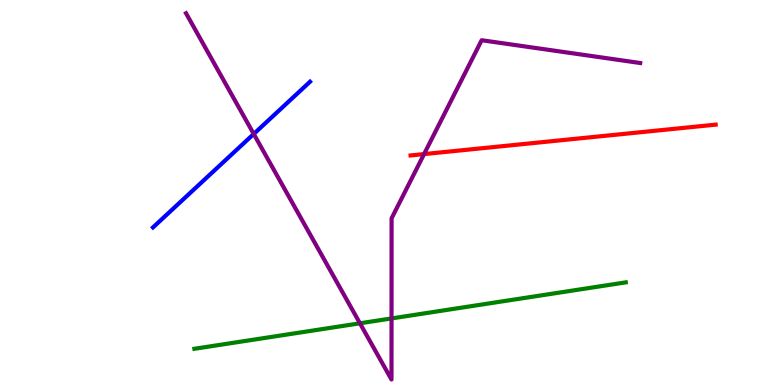[{'lines': ['blue', 'red'], 'intersections': []}, {'lines': ['green', 'red'], 'intersections': []}, {'lines': ['purple', 'red'], 'intersections': [{'x': 5.47, 'y': 6.0}]}, {'lines': ['blue', 'green'], 'intersections': []}, {'lines': ['blue', 'purple'], 'intersections': [{'x': 3.27, 'y': 6.52}]}, {'lines': ['green', 'purple'], 'intersections': [{'x': 4.64, 'y': 1.6}, {'x': 5.05, 'y': 1.73}]}]